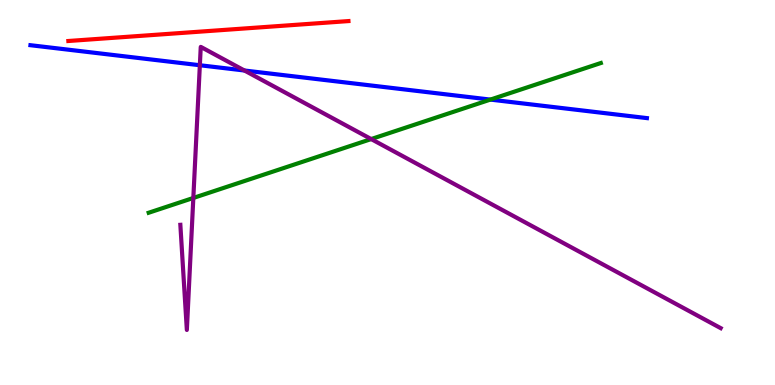[{'lines': ['blue', 'red'], 'intersections': []}, {'lines': ['green', 'red'], 'intersections': []}, {'lines': ['purple', 'red'], 'intersections': []}, {'lines': ['blue', 'green'], 'intersections': [{'x': 6.33, 'y': 7.41}]}, {'lines': ['blue', 'purple'], 'intersections': [{'x': 2.58, 'y': 8.31}, {'x': 3.15, 'y': 8.17}]}, {'lines': ['green', 'purple'], 'intersections': [{'x': 2.49, 'y': 4.86}, {'x': 4.79, 'y': 6.39}]}]